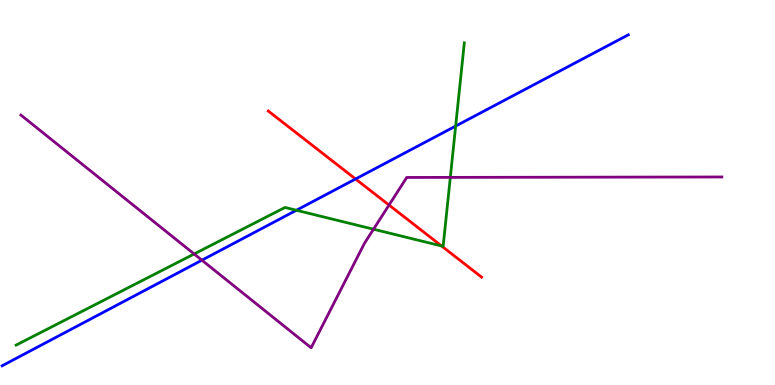[{'lines': ['blue', 'red'], 'intersections': [{'x': 4.59, 'y': 5.35}]}, {'lines': ['green', 'red'], 'intersections': [{'x': 5.7, 'y': 3.61}]}, {'lines': ['purple', 'red'], 'intersections': [{'x': 5.02, 'y': 4.67}]}, {'lines': ['blue', 'green'], 'intersections': [{'x': 3.82, 'y': 4.54}, {'x': 5.88, 'y': 6.73}]}, {'lines': ['blue', 'purple'], 'intersections': [{'x': 2.61, 'y': 3.24}]}, {'lines': ['green', 'purple'], 'intersections': [{'x': 2.51, 'y': 3.4}, {'x': 4.82, 'y': 4.05}, {'x': 5.81, 'y': 5.39}]}]